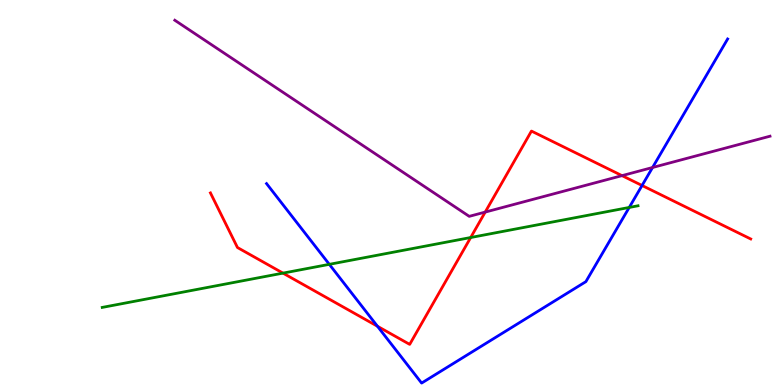[{'lines': ['blue', 'red'], 'intersections': [{'x': 4.87, 'y': 1.53}, {'x': 8.28, 'y': 5.18}]}, {'lines': ['green', 'red'], 'intersections': [{'x': 3.65, 'y': 2.91}, {'x': 6.07, 'y': 3.83}]}, {'lines': ['purple', 'red'], 'intersections': [{'x': 6.26, 'y': 4.49}, {'x': 8.03, 'y': 5.44}]}, {'lines': ['blue', 'green'], 'intersections': [{'x': 4.25, 'y': 3.13}, {'x': 8.12, 'y': 4.61}]}, {'lines': ['blue', 'purple'], 'intersections': [{'x': 8.42, 'y': 5.65}]}, {'lines': ['green', 'purple'], 'intersections': []}]